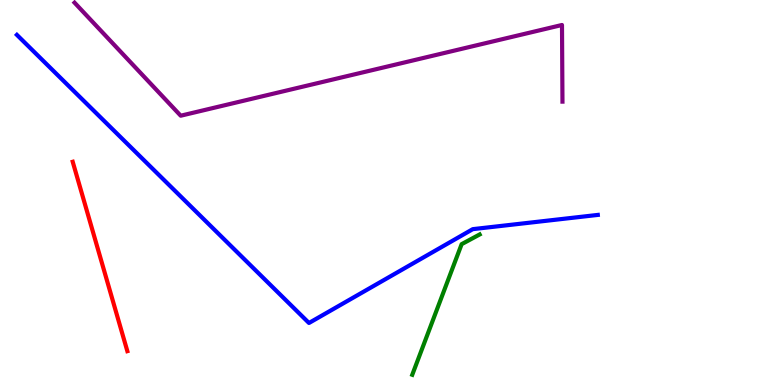[{'lines': ['blue', 'red'], 'intersections': []}, {'lines': ['green', 'red'], 'intersections': []}, {'lines': ['purple', 'red'], 'intersections': []}, {'lines': ['blue', 'green'], 'intersections': []}, {'lines': ['blue', 'purple'], 'intersections': []}, {'lines': ['green', 'purple'], 'intersections': []}]